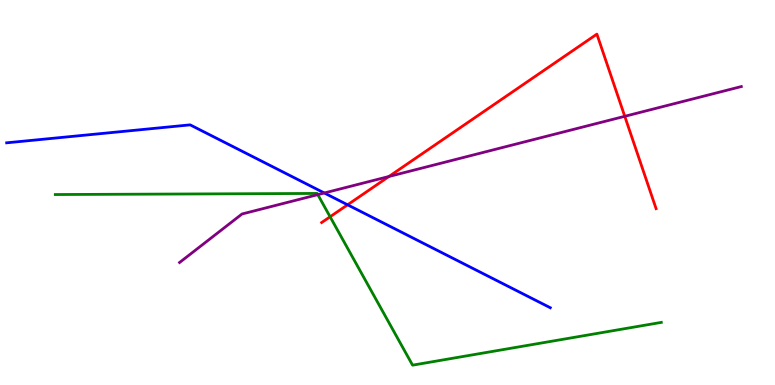[{'lines': ['blue', 'red'], 'intersections': [{'x': 4.48, 'y': 4.68}]}, {'lines': ['green', 'red'], 'intersections': [{'x': 4.26, 'y': 4.37}]}, {'lines': ['purple', 'red'], 'intersections': [{'x': 5.02, 'y': 5.42}, {'x': 8.06, 'y': 6.98}]}, {'lines': ['blue', 'green'], 'intersections': []}, {'lines': ['blue', 'purple'], 'intersections': [{'x': 4.18, 'y': 4.99}]}, {'lines': ['green', 'purple'], 'intersections': [{'x': 4.1, 'y': 4.94}]}]